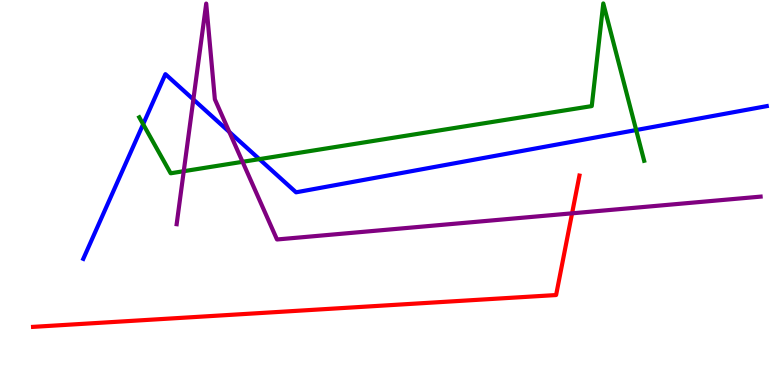[{'lines': ['blue', 'red'], 'intersections': []}, {'lines': ['green', 'red'], 'intersections': []}, {'lines': ['purple', 'red'], 'intersections': [{'x': 7.38, 'y': 4.46}]}, {'lines': ['blue', 'green'], 'intersections': [{'x': 1.85, 'y': 6.77}, {'x': 3.35, 'y': 5.87}, {'x': 8.21, 'y': 6.62}]}, {'lines': ['blue', 'purple'], 'intersections': [{'x': 2.5, 'y': 7.42}, {'x': 2.96, 'y': 6.57}]}, {'lines': ['green', 'purple'], 'intersections': [{'x': 2.37, 'y': 5.55}, {'x': 3.13, 'y': 5.8}]}]